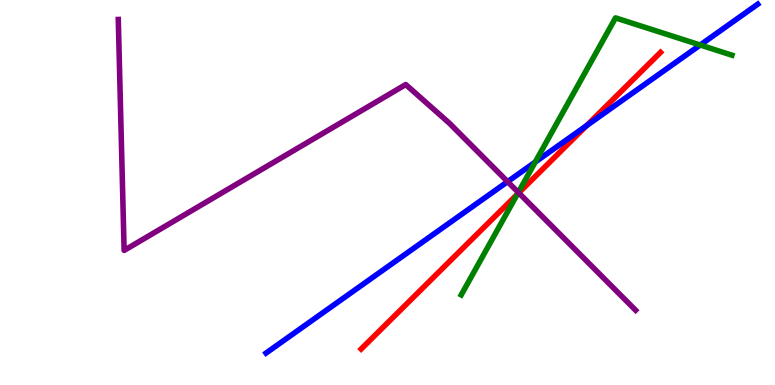[{'lines': ['blue', 'red'], 'intersections': [{'x': 7.57, 'y': 6.74}]}, {'lines': ['green', 'red'], 'intersections': [{'x': 6.67, 'y': 4.95}]}, {'lines': ['purple', 'red'], 'intersections': [{'x': 6.69, 'y': 4.99}]}, {'lines': ['blue', 'green'], 'intersections': [{'x': 6.91, 'y': 5.79}, {'x': 9.03, 'y': 8.83}]}, {'lines': ['blue', 'purple'], 'intersections': [{'x': 6.55, 'y': 5.28}]}, {'lines': ['green', 'purple'], 'intersections': [{'x': 6.69, 'y': 5.0}]}]